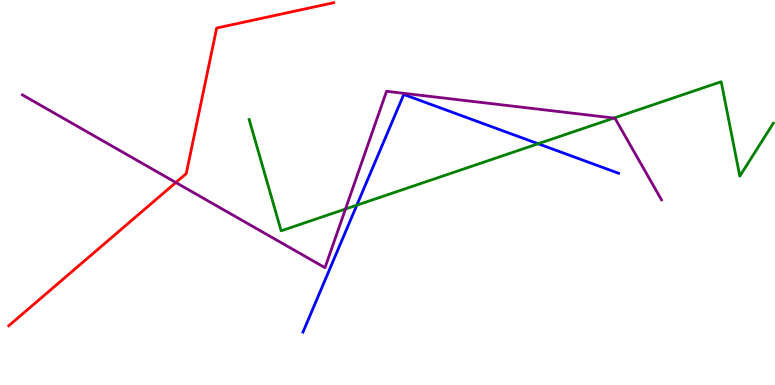[{'lines': ['blue', 'red'], 'intersections': []}, {'lines': ['green', 'red'], 'intersections': []}, {'lines': ['purple', 'red'], 'intersections': [{'x': 2.27, 'y': 5.26}]}, {'lines': ['blue', 'green'], 'intersections': [{'x': 4.6, 'y': 4.67}, {'x': 6.94, 'y': 6.27}]}, {'lines': ['blue', 'purple'], 'intersections': []}, {'lines': ['green', 'purple'], 'intersections': [{'x': 4.46, 'y': 4.57}, {'x': 7.92, 'y': 6.93}]}]